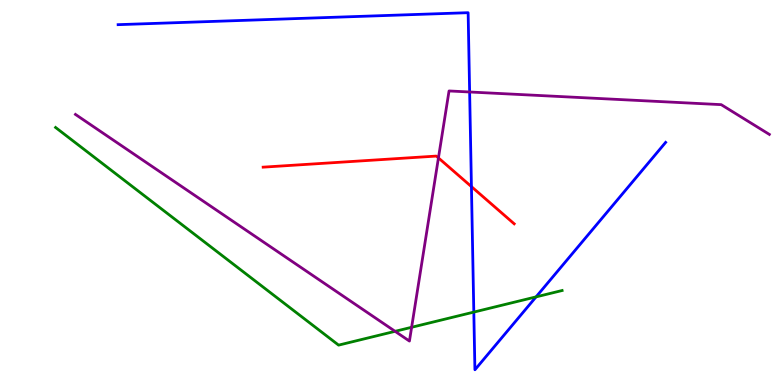[{'lines': ['blue', 'red'], 'intersections': [{'x': 6.08, 'y': 5.15}]}, {'lines': ['green', 'red'], 'intersections': []}, {'lines': ['purple', 'red'], 'intersections': [{'x': 5.66, 'y': 5.9}]}, {'lines': ['blue', 'green'], 'intersections': [{'x': 6.11, 'y': 1.89}, {'x': 6.92, 'y': 2.29}]}, {'lines': ['blue', 'purple'], 'intersections': [{'x': 6.06, 'y': 7.61}]}, {'lines': ['green', 'purple'], 'intersections': [{'x': 5.1, 'y': 1.39}, {'x': 5.31, 'y': 1.5}]}]